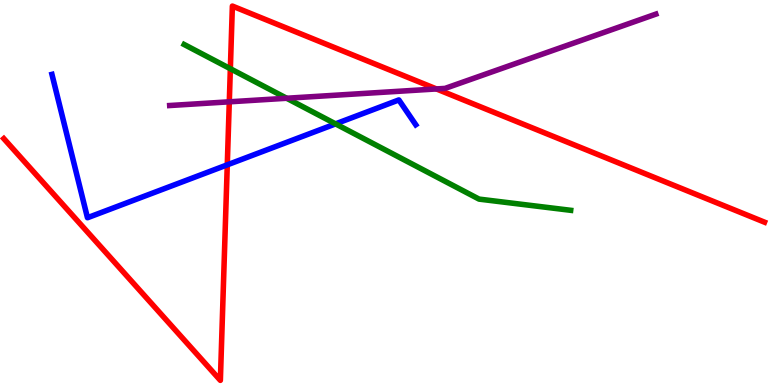[{'lines': ['blue', 'red'], 'intersections': [{'x': 2.93, 'y': 5.72}]}, {'lines': ['green', 'red'], 'intersections': [{'x': 2.97, 'y': 8.21}]}, {'lines': ['purple', 'red'], 'intersections': [{'x': 2.96, 'y': 7.36}, {'x': 5.63, 'y': 7.69}]}, {'lines': ['blue', 'green'], 'intersections': [{'x': 4.33, 'y': 6.78}]}, {'lines': ['blue', 'purple'], 'intersections': []}, {'lines': ['green', 'purple'], 'intersections': [{'x': 3.7, 'y': 7.45}]}]